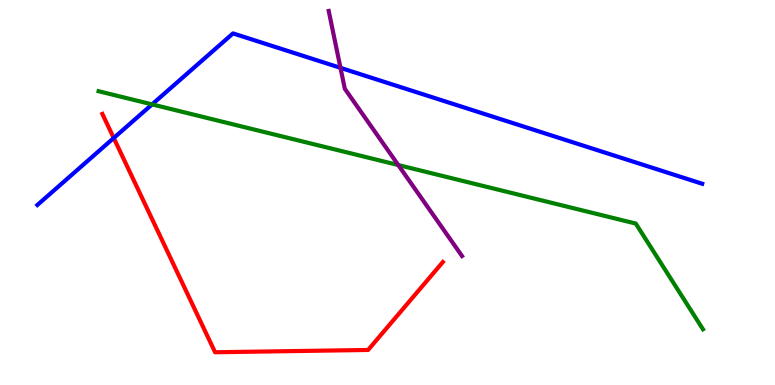[{'lines': ['blue', 'red'], 'intersections': [{'x': 1.47, 'y': 6.42}]}, {'lines': ['green', 'red'], 'intersections': []}, {'lines': ['purple', 'red'], 'intersections': []}, {'lines': ['blue', 'green'], 'intersections': [{'x': 1.96, 'y': 7.29}]}, {'lines': ['blue', 'purple'], 'intersections': [{'x': 4.39, 'y': 8.24}]}, {'lines': ['green', 'purple'], 'intersections': [{'x': 5.14, 'y': 5.71}]}]